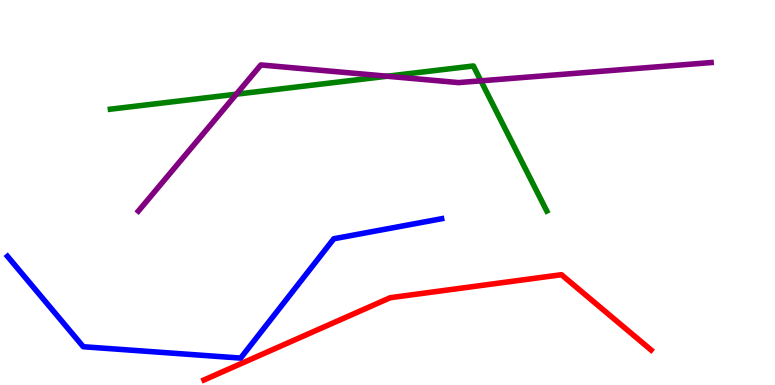[{'lines': ['blue', 'red'], 'intersections': []}, {'lines': ['green', 'red'], 'intersections': []}, {'lines': ['purple', 'red'], 'intersections': []}, {'lines': ['blue', 'green'], 'intersections': []}, {'lines': ['blue', 'purple'], 'intersections': []}, {'lines': ['green', 'purple'], 'intersections': [{'x': 3.05, 'y': 7.55}, {'x': 5.0, 'y': 8.02}, {'x': 6.21, 'y': 7.9}]}]